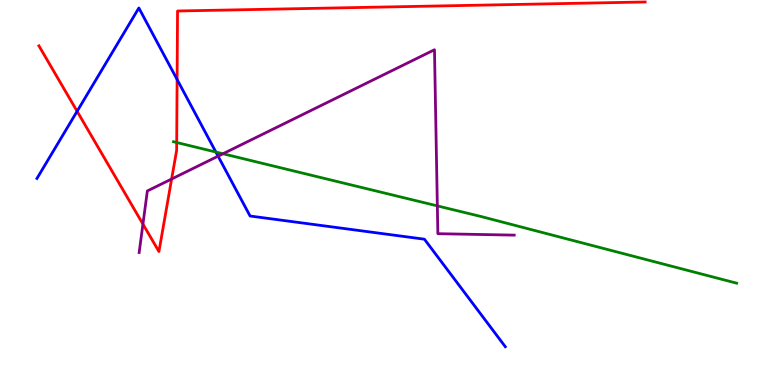[{'lines': ['blue', 'red'], 'intersections': [{'x': 0.995, 'y': 7.11}, {'x': 2.29, 'y': 7.93}]}, {'lines': ['green', 'red'], 'intersections': [{'x': 2.28, 'y': 6.3}]}, {'lines': ['purple', 'red'], 'intersections': [{'x': 1.84, 'y': 4.18}, {'x': 2.21, 'y': 5.35}]}, {'lines': ['blue', 'green'], 'intersections': [{'x': 2.79, 'y': 6.05}]}, {'lines': ['blue', 'purple'], 'intersections': [{'x': 2.81, 'y': 5.94}]}, {'lines': ['green', 'purple'], 'intersections': [{'x': 2.88, 'y': 6.01}, {'x': 5.64, 'y': 4.65}]}]